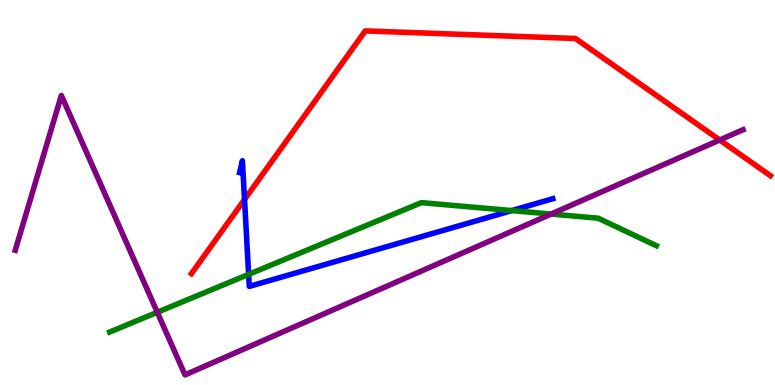[{'lines': ['blue', 'red'], 'intersections': [{'x': 3.16, 'y': 4.82}]}, {'lines': ['green', 'red'], 'intersections': []}, {'lines': ['purple', 'red'], 'intersections': [{'x': 9.29, 'y': 6.36}]}, {'lines': ['blue', 'green'], 'intersections': [{'x': 3.21, 'y': 2.87}, {'x': 6.6, 'y': 4.53}]}, {'lines': ['blue', 'purple'], 'intersections': []}, {'lines': ['green', 'purple'], 'intersections': [{'x': 2.03, 'y': 1.89}, {'x': 7.11, 'y': 4.44}]}]